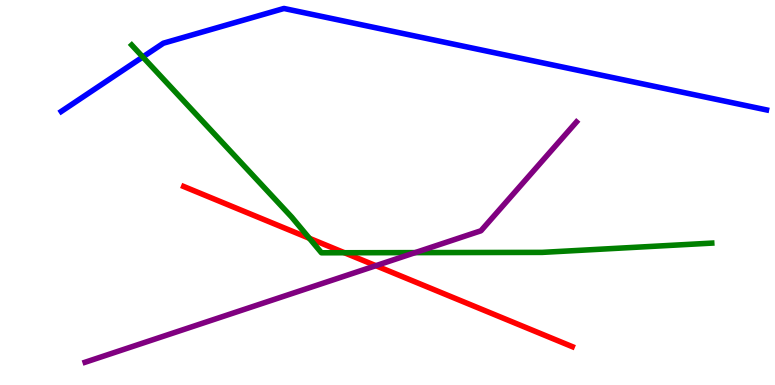[{'lines': ['blue', 'red'], 'intersections': []}, {'lines': ['green', 'red'], 'intersections': [{'x': 3.99, 'y': 3.81}, {'x': 4.44, 'y': 3.44}]}, {'lines': ['purple', 'red'], 'intersections': [{'x': 4.85, 'y': 3.1}]}, {'lines': ['blue', 'green'], 'intersections': [{'x': 1.84, 'y': 8.52}]}, {'lines': ['blue', 'purple'], 'intersections': []}, {'lines': ['green', 'purple'], 'intersections': [{'x': 5.36, 'y': 3.44}]}]